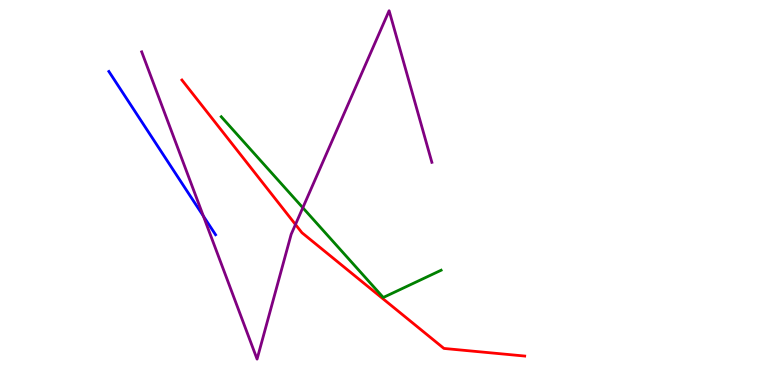[{'lines': ['blue', 'red'], 'intersections': []}, {'lines': ['green', 'red'], 'intersections': []}, {'lines': ['purple', 'red'], 'intersections': [{'x': 3.81, 'y': 4.17}]}, {'lines': ['blue', 'green'], 'intersections': []}, {'lines': ['blue', 'purple'], 'intersections': [{'x': 2.62, 'y': 4.39}]}, {'lines': ['green', 'purple'], 'intersections': [{'x': 3.91, 'y': 4.6}]}]